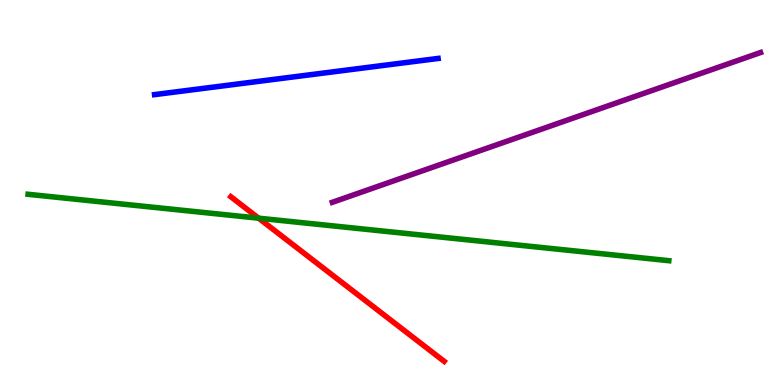[{'lines': ['blue', 'red'], 'intersections': []}, {'lines': ['green', 'red'], 'intersections': [{'x': 3.34, 'y': 4.33}]}, {'lines': ['purple', 'red'], 'intersections': []}, {'lines': ['blue', 'green'], 'intersections': []}, {'lines': ['blue', 'purple'], 'intersections': []}, {'lines': ['green', 'purple'], 'intersections': []}]